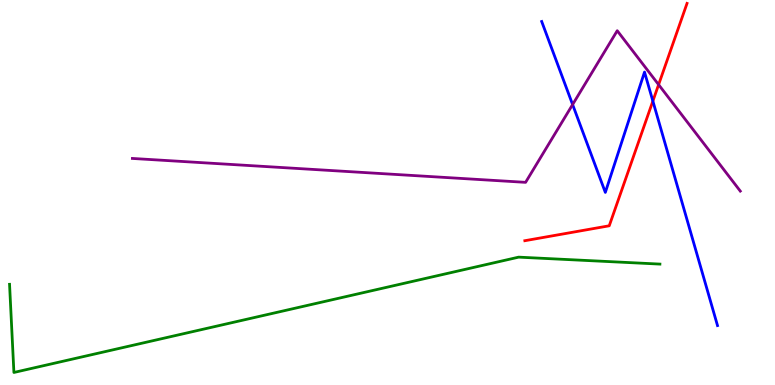[{'lines': ['blue', 'red'], 'intersections': [{'x': 8.42, 'y': 7.37}]}, {'lines': ['green', 'red'], 'intersections': []}, {'lines': ['purple', 'red'], 'intersections': [{'x': 8.5, 'y': 7.8}]}, {'lines': ['blue', 'green'], 'intersections': []}, {'lines': ['blue', 'purple'], 'intersections': [{'x': 7.39, 'y': 7.28}]}, {'lines': ['green', 'purple'], 'intersections': []}]